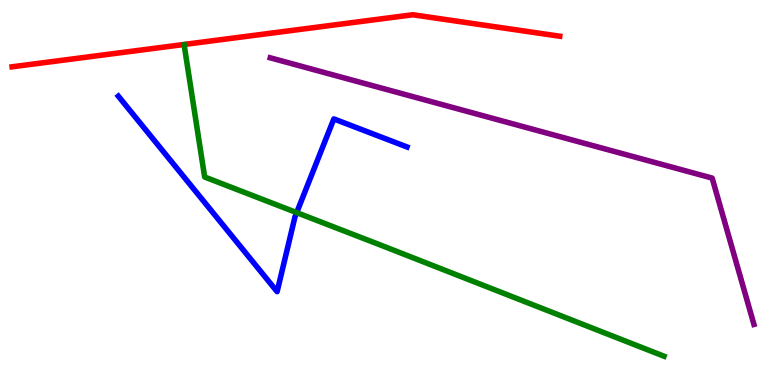[{'lines': ['blue', 'red'], 'intersections': []}, {'lines': ['green', 'red'], 'intersections': []}, {'lines': ['purple', 'red'], 'intersections': []}, {'lines': ['blue', 'green'], 'intersections': [{'x': 3.83, 'y': 4.48}]}, {'lines': ['blue', 'purple'], 'intersections': []}, {'lines': ['green', 'purple'], 'intersections': []}]